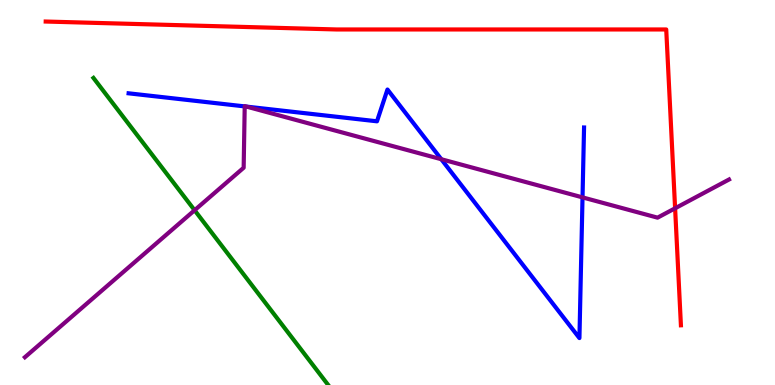[{'lines': ['blue', 'red'], 'intersections': []}, {'lines': ['green', 'red'], 'intersections': []}, {'lines': ['purple', 'red'], 'intersections': [{'x': 8.71, 'y': 4.59}]}, {'lines': ['blue', 'green'], 'intersections': []}, {'lines': ['blue', 'purple'], 'intersections': [{'x': 3.16, 'y': 7.24}, {'x': 3.18, 'y': 7.23}, {'x': 5.69, 'y': 5.86}, {'x': 7.52, 'y': 4.87}]}, {'lines': ['green', 'purple'], 'intersections': [{'x': 2.51, 'y': 4.54}]}]